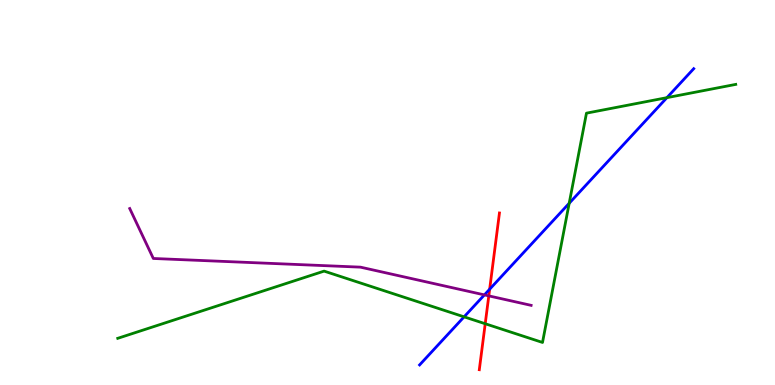[{'lines': ['blue', 'red'], 'intersections': [{'x': 6.32, 'y': 2.49}]}, {'lines': ['green', 'red'], 'intersections': [{'x': 6.26, 'y': 1.59}]}, {'lines': ['purple', 'red'], 'intersections': [{'x': 6.31, 'y': 2.31}]}, {'lines': ['blue', 'green'], 'intersections': [{'x': 5.99, 'y': 1.77}, {'x': 7.34, 'y': 4.72}, {'x': 8.61, 'y': 7.46}]}, {'lines': ['blue', 'purple'], 'intersections': [{'x': 6.25, 'y': 2.34}]}, {'lines': ['green', 'purple'], 'intersections': []}]